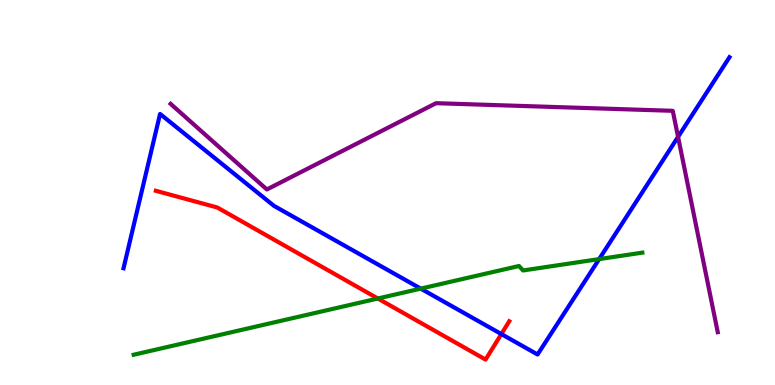[{'lines': ['blue', 'red'], 'intersections': [{'x': 6.47, 'y': 1.32}]}, {'lines': ['green', 'red'], 'intersections': [{'x': 4.88, 'y': 2.25}]}, {'lines': ['purple', 'red'], 'intersections': []}, {'lines': ['blue', 'green'], 'intersections': [{'x': 5.43, 'y': 2.5}, {'x': 7.73, 'y': 3.27}]}, {'lines': ['blue', 'purple'], 'intersections': [{'x': 8.75, 'y': 6.44}]}, {'lines': ['green', 'purple'], 'intersections': []}]